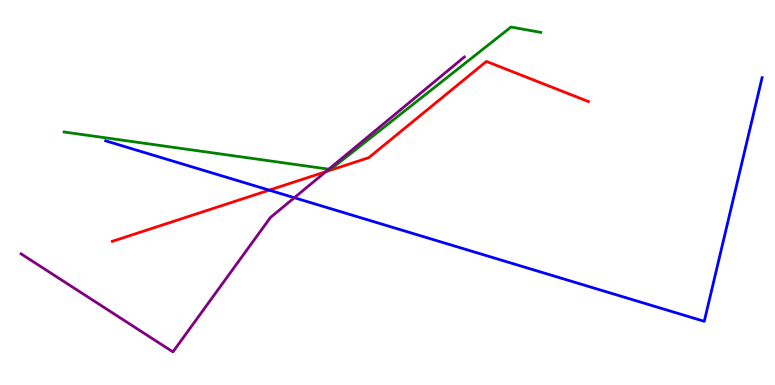[{'lines': ['blue', 'red'], 'intersections': [{'x': 3.47, 'y': 5.06}]}, {'lines': ['green', 'red'], 'intersections': []}, {'lines': ['purple', 'red'], 'intersections': [{'x': 4.2, 'y': 5.54}]}, {'lines': ['blue', 'green'], 'intersections': []}, {'lines': ['blue', 'purple'], 'intersections': [{'x': 3.8, 'y': 4.86}]}, {'lines': ['green', 'purple'], 'intersections': [{'x': 4.24, 'y': 5.61}]}]